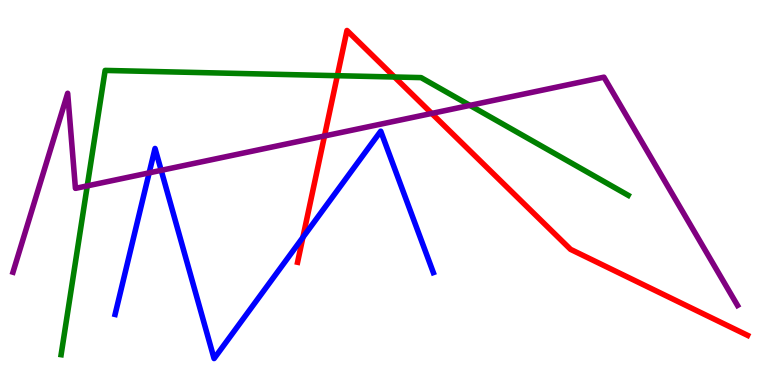[{'lines': ['blue', 'red'], 'intersections': [{'x': 3.91, 'y': 3.83}]}, {'lines': ['green', 'red'], 'intersections': [{'x': 4.35, 'y': 8.03}, {'x': 5.09, 'y': 8.0}]}, {'lines': ['purple', 'red'], 'intersections': [{'x': 4.19, 'y': 6.47}, {'x': 5.57, 'y': 7.05}]}, {'lines': ['blue', 'green'], 'intersections': []}, {'lines': ['blue', 'purple'], 'intersections': [{'x': 1.92, 'y': 5.51}, {'x': 2.08, 'y': 5.58}]}, {'lines': ['green', 'purple'], 'intersections': [{'x': 1.13, 'y': 5.17}, {'x': 6.06, 'y': 7.26}]}]